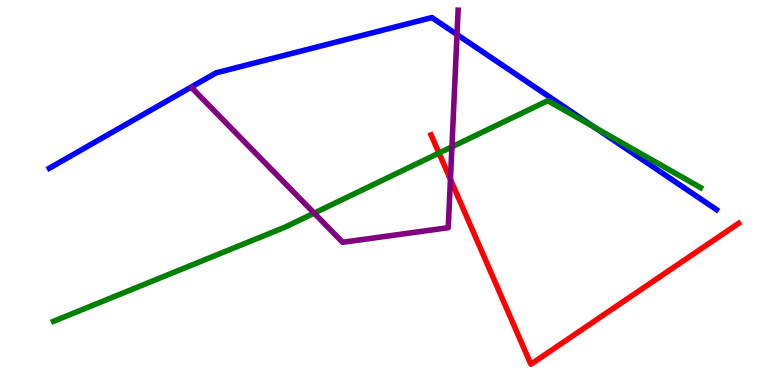[{'lines': ['blue', 'red'], 'intersections': []}, {'lines': ['green', 'red'], 'intersections': [{'x': 5.66, 'y': 6.02}]}, {'lines': ['purple', 'red'], 'intersections': [{'x': 5.81, 'y': 5.34}]}, {'lines': ['blue', 'green'], 'intersections': [{'x': 7.67, 'y': 6.7}]}, {'lines': ['blue', 'purple'], 'intersections': [{'x': 5.9, 'y': 9.1}]}, {'lines': ['green', 'purple'], 'intersections': [{'x': 4.05, 'y': 4.46}, {'x': 5.83, 'y': 6.19}]}]